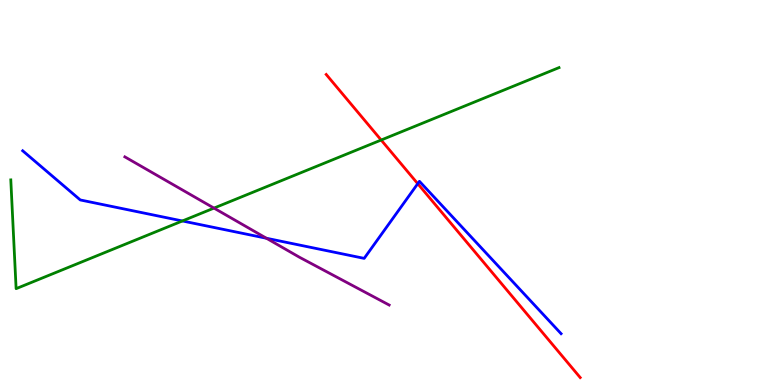[{'lines': ['blue', 'red'], 'intersections': [{'x': 5.39, 'y': 5.23}]}, {'lines': ['green', 'red'], 'intersections': [{'x': 4.92, 'y': 6.36}]}, {'lines': ['purple', 'red'], 'intersections': []}, {'lines': ['blue', 'green'], 'intersections': [{'x': 2.35, 'y': 4.26}]}, {'lines': ['blue', 'purple'], 'intersections': [{'x': 3.44, 'y': 3.81}]}, {'lines': ['green', 'purple'], 'intersections': [{'x': 2.76, 'y': 4.59}]}]